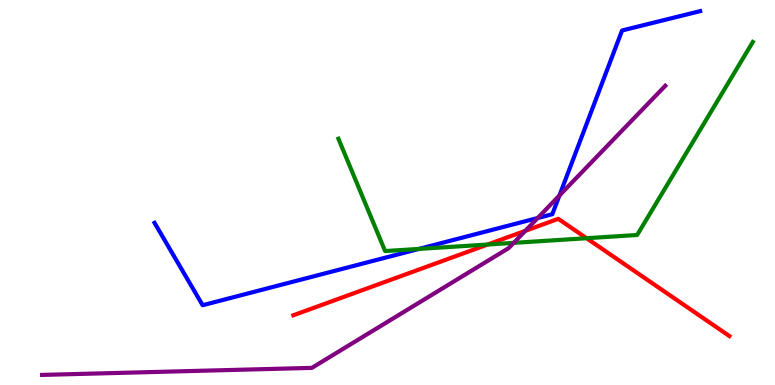[{'lines': ['blue', 'red'], 'intersections': []}, {'lines': ['green', 'red'], 'intersections': [{'x': 6.29, 'y': 3.65}, {'x': 7.57, 'y': 3.81}]}, {'lines': ['purple', 'red'], 'intersections': [{'x': 6.78, 'y': 4.0}]}, {'lines': ['blue', 'green'], 'intersections': [{'x': 5.41, 'y': 3.53}]}, {'lines': ['blue', 'purple'], 'intersections': [{'x': 6.94, 'y': 4.34}, {'x': 7.22, 'y': 4.92}]}, {'lines': ['green', 'purple'], 'intersections': [{'x': 6.63, 'y': 3.69}]}]